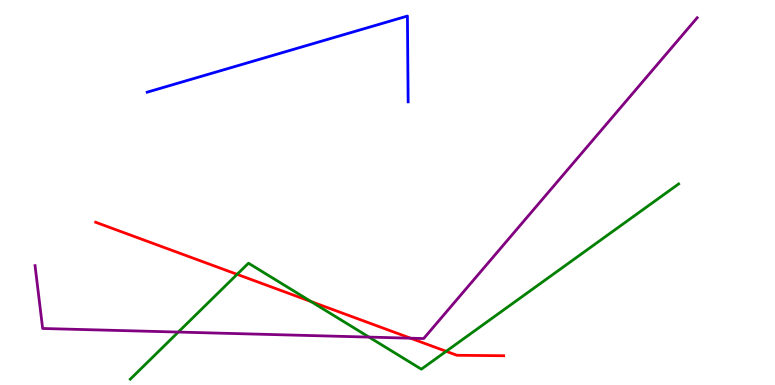[{'lines': ['blue', 'red'], 'intersections': []}, {'lines': ['green', 'red'], 'intersections': [{'x': 3.06, 'y': 2.87}, {'x': 4.01, 'y': 2.17}, {'x': 5.76, 'y': 0.875}]}, {'lines': ['purple', 'red'], 'intersections': [{'x': 5.3, 'y': 1.22}]}, {'lines': ['blue', 'green'], 'intersections': []}, {'lines': ['blue', 'purple'], 'intersections': []}, {'lines': ['green', 'purple'], 'intersections': [{'x': 2.3, 'y': 1.37}, {'x': 4.76, 'y': 1.24}]}]